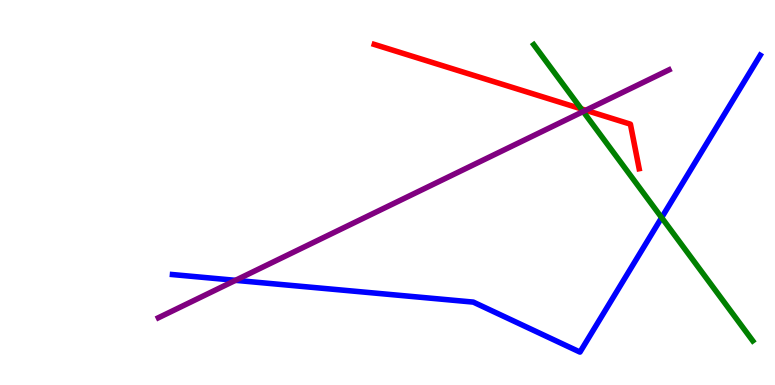[{'lines': ['blue', 'red'], 'intersections': []}, {'lines': ['green', 'red'], 'intersections': [{'x': 7.5, 'y': 7.17}]}, {'lines': ['purple', 'red'], 'intersections': [{'x': 7.56, 'y': 7.14}]}, {'lines': ['blue', 'green'], 'intersections': [{'x': 8.54, 'y': 4.35}]}, {'lines': ['blue', 'purple'], 'intersections': [{'x': 3.04, 'y': 2.72}]}, {'lines': ['green', 'purple'], 'intersections': [{'x': 7.52, 'y': 7.1}]}]